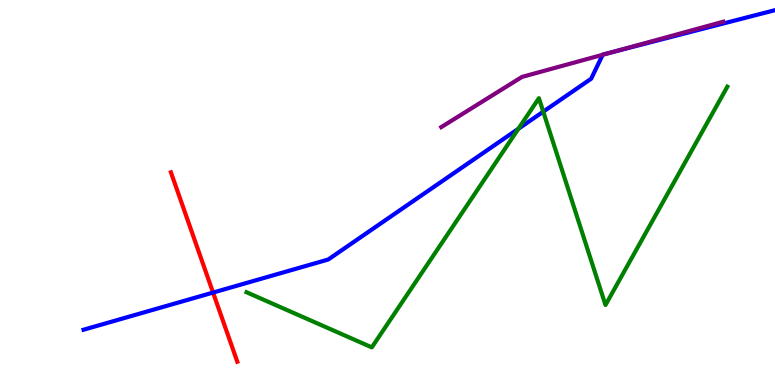[{'lines': ['blue', 'red'], 'intersections': [{'x': 2.75, 'y': 2.4}]}, {'lines': ['green', 'red'], 'intersections': []}, {'lines': ['purple', 'red'], 'intersections': []}, {'lines': ['blue', 'green'], 'intersections': [{'x': 6.69, 'y': 6.66}, {'x': 7.01, 'y': 7.1}]}, {'lines': ['blue', 'purple'], 'intersections': [{'x': 7.78, 'y': 8.58}, {'x': 7.91, 'y': 8.65}]}, {'lines': ['green', 'purple'], 'intersections': []}]